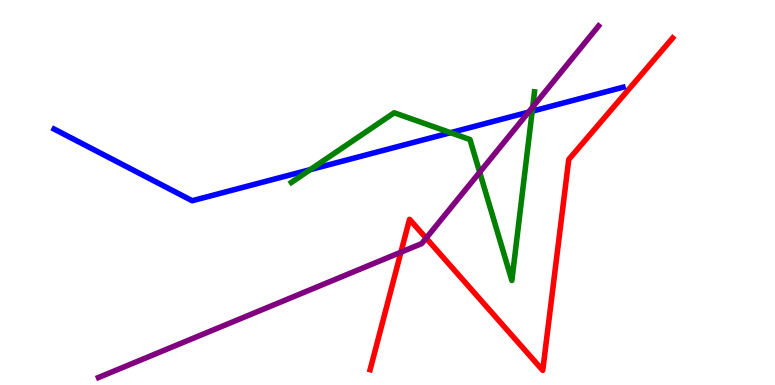[{'lines': ['blue', 'red'], 'intersections': []}, {'lines': ['green', 'red'], 'intersections': []}, {'lines': ['purple', 'red'], 'intersections': [{'x': 5.17, 'y': 3.45}, {'x': 5.5, 'y': 3.81}]}, {'lines': ['blue', 'green'], 'intersections': [{'x': 4.0, 'y': 5.59}, {'x': 5.81, 'y': 6.55}, {'x': 6.87, 'y': 7.11}]}, {'lines': ['blue', 'purple'], 'intersections': [{'x': 6.82, 'y': 7.09}]}, {'lines': ['green', 'purple'], 'intersections': [{'x': 6.19, 'y': 5.53}, {'x': 6.87, 'y': 7.22}]}]